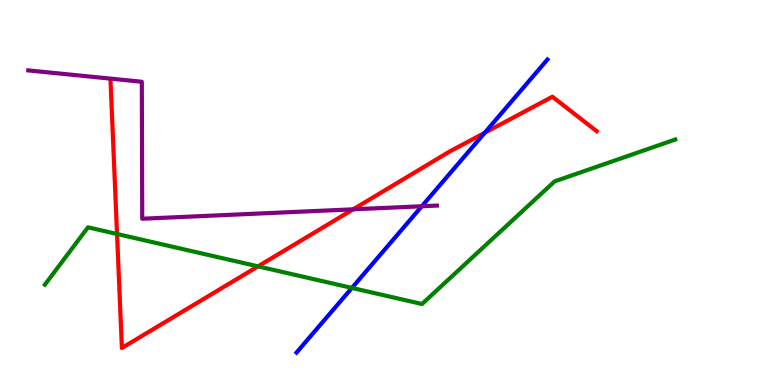[{'lines': ['blue', 'red'], 'intersections': [{'x': 6.25, 'y': 6.55}]}, {'lines': ['green', 'red'], 'intersections': [{'x': 1.51, 'y': 3.92}, {'x': 3.33, 'y': 3.08}]}, {'lines': ['purple', 'red'], 'intersections': [{'x': 4.56, 'y': 4.56}]}, {'lines': ['blue', 'green'], 'intersections': [{'x': 4.54, 'y': 2.52}]}, {'lines': ['blue', 'purple'], 'intersections': [{'x': 5.44, 'y': 4.64}]}, {'lines': ['green', 'purple'], 'intersections': []}]